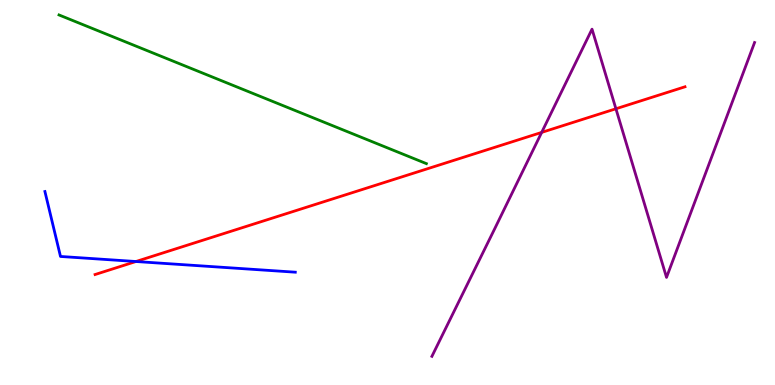[{'lines': ['blue', 'red'], 'intersections': [{'x': 1.75, 'y': 3.21}]}, {'lines': ['green', 'red'], 'intersections': []}, {'lines': ['purple', 'red'], 'intersections': [{'x': 6.99, 'y': 6.56}, {'x': 7.95, 'y': 7.17}]}, {'lines': ['blue', 'green'], 'intersections': []}, {'lines': ['blue', 'purple'], 'intersections': []}, {'lines': ['green', 'purple'], 'intersections': []}]